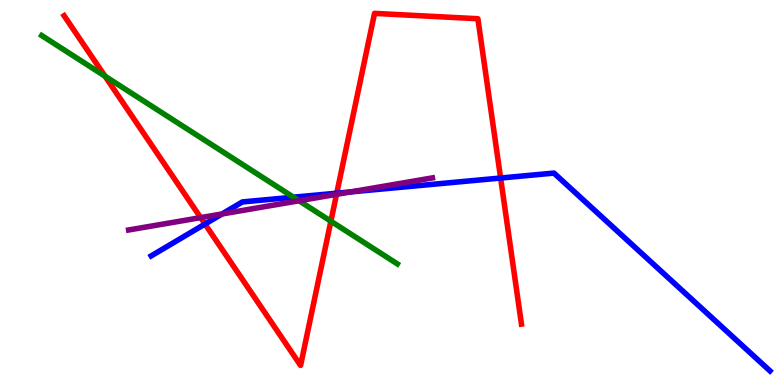[{'lines': ['blue', 'red'], 'intersections': [{'x': 2.65, 'y': 4.18}, {'x': 4.35, 'y': 4.98}, {'x': 6.46, 'y': 5.38}]}, {'lines': ['green', 'red'], 'intersections': [{'x': 1.35, 'y': 8.02}, {'x': 4.27, 'y': 4.25}]}, {'lines': ['purple', 'red'], 'intersections': [{'x': 2.59, 'y': 4.35}, {'x': 4.34, 'y': 4.95}]}, {'lines': ['blue', 'green'], 'intersections': [{'x': 3.79, 'y': 4.88}]}, {'lines': ['blue', 'purple'], 'intersections': [{'x': 2.87, 'y': 4.44}, {'x': 4.53, 'y': 5.02}]}, {'lines': ['green', 'purple'], 'intersections': [{'x': 3.86, 'y': 4.79}]}]